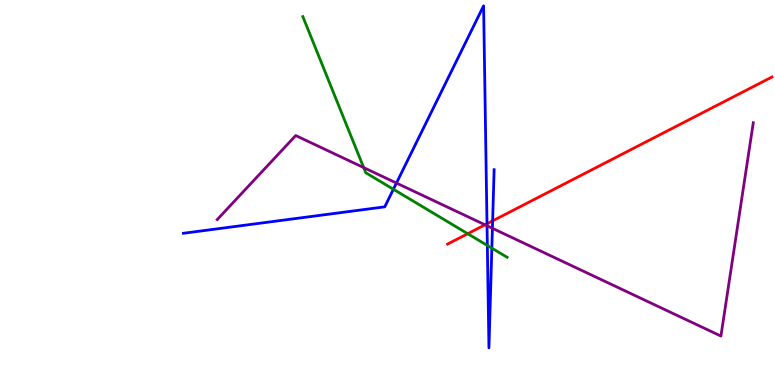[{'lines': ['blue', 'red'], 'intersections': [{'x': 6.28, 'y': 4.19}, {'x': 6.36, 'y': 4.26}]}, {'lines': ['green', 'red'], 'intersections': [{'x': 6.03, 'y': 3.93}]}, {'lines': ['purple', 'red'], 'intersections': [{'x': 6.26, 'y': 4.16}]}, {'lines': ['blue', 'green'], 'intersections': [{'x': 5.08, 'y': 5.08}, {'x': 6.29, 'y': 3.62}, {'x': 6.35, 'y': 3.55}]}, {'lines': ['blue', 'purple'], 'intersections': [{'x': 5.12, 'y': 5.25}, {'x': 6.28, 'y': 4.14}, {'x': 6.35, 'y': 4.07}]}, {'lines': ['green', 'purple'], 'intersections': [{'x': 4.69, 'y': 5.65}]}]